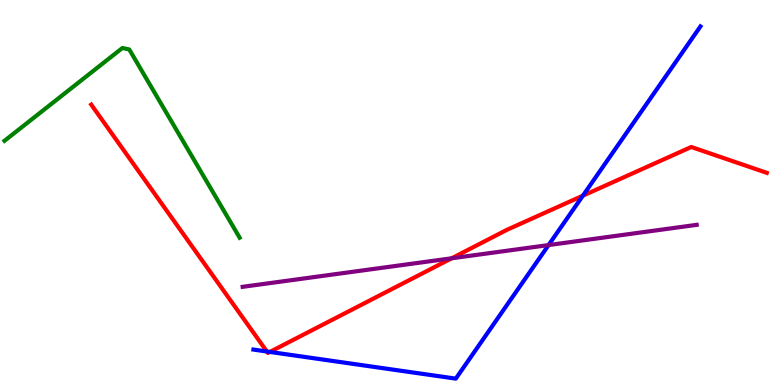[{'lines': ['blue', 'red'], 'intersections': [{'x': 3.44, 'y': 0.87}, {'x': 3.48, 'y': 0.859}, {'x': 7.52, 'y': 4.92}]}, {'lines': ['green', 'red'], 'intersections': []}, {'lines': ['purple', 'red'], 'intersections': [{'x': 5.83, 'y': 3.29}]}, {'lines': ['blue', 'green'], 'intersections': []}, {'lines': ['blue', 'purple'], 'intersections': [{'x': 7.08, 'y': 3.63}]}, {'lines': ['green', 'purple'], 'intersections': []}]